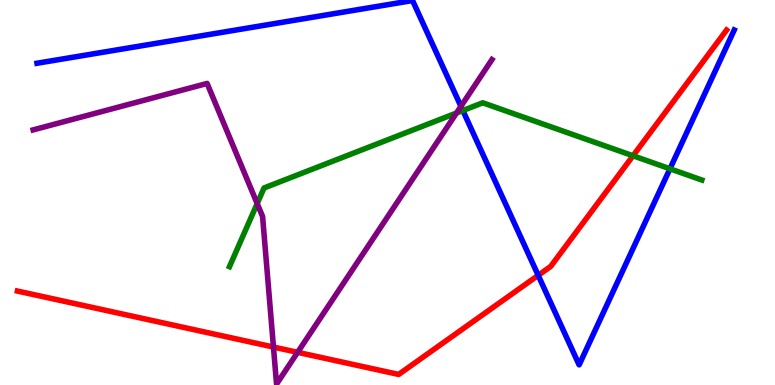[{'lines': ['blue', 'red'], 'intersections': [{'x': 6.94, 'y': 2.85}]}, {'lines': ['green', 'red'], 'intersections': [{'x': 8.17, 'y': 5.95}]}, {'lines': ['purple', 'red'], 'intersections': [{'x': 3.53, 'y': 0.986}, {'x': 3.84, 'y': 0.849}]}, {'lines': ['blue', 'green'], 'intersections': [{'x': 5.97, 'y': 7.13}, {'x': 8.64, 'y': 5.62}]}, {'lines': ['blue', 'purple'], 'intersections': [{'x': 5.95, 'y': 7.24}]}, {'lines': ['green', 'purple'], 'intersections': [{'x': 3.32, 'y': 4.71}, {'x': 5.89, 'y': 7.06}]}]